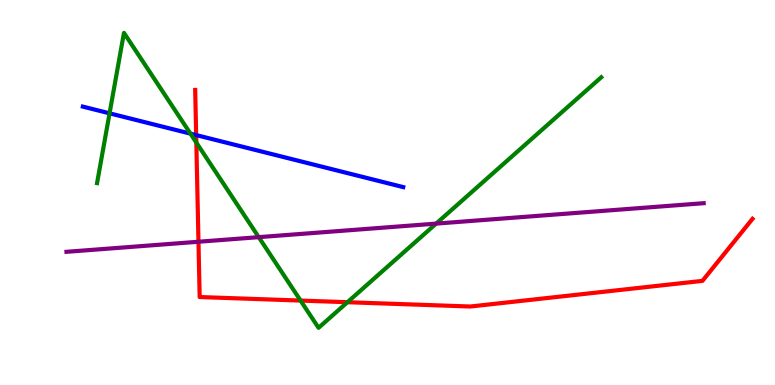[{'lines': ['blue', 'red'], 'intersections': [{'x': 2.53, 'y': 6.49}]}, {'lines': ['green', 'red'], 'intersections': [{'x': 2.53, 'y': 6.3}, {'x': 3.88, 'y': 2.19}, {'x': 4.48, 'y': 2.15}]}, {'lines': ['purple', 'red'], 'intersections': [{'x': 2.56, 'y': 3.72}]}, {'lines': ['blue', 'green'], 'intersections': [{'x': 1.41, 'y': 7.06}, {'x': 2.46, 'y': 6.53}]}, {'lines': ['blue', 'purple'], 'intersections': []}, {'lines': ['green', 'purple'], 'intersections': [{'x': 3.34, 'y': 3.84}, {'x': 5.63, 'y': 4.19}]}]